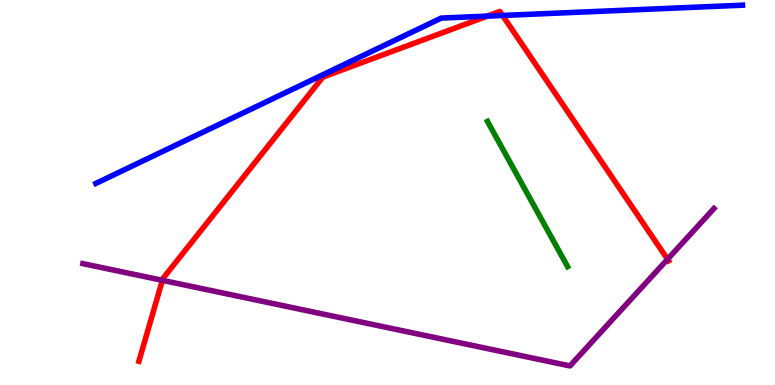[{'lines': ['blue', 'red'], 'intersections': [{'x': 6.29, 'y': 9.58}, {'x': 6.48, 'y': 9.6}]}, {'lines': ['green', 'red'], 'intersections': []}, {'lines': ['purple', 'red'], 'intersections': [{'x': 2.1, 'y': 2.72}, {'x': 8.61, 'y': 3.27}]}, {'lines': ['blue', 'green'], 'intersections': []}, {'lines': ['blue', 'purple'], 'intersections': []}, {'lines': ['green', 'purple'], 'intersections': []}]